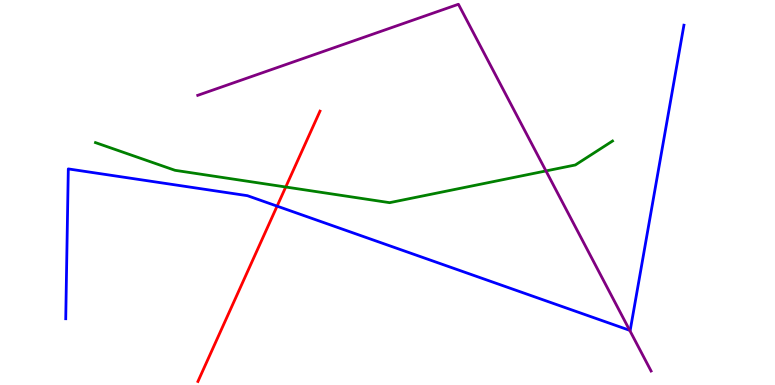[{'lines': ['blue', 'red'], 'intersections': [{'x': 3.58, 'y': 4.65}]}, {'lines': ['green', 'red'], 'intersections': [{'x': 3.69, 'y': 5.14}]}, {'lines': ['purple', 'red'], 'intersections': []}, {'lines': ['blue', 'green'], 'intersections': []}, {'lines': ['blue', 'purple'], 'intersections': [{'x': 8.13, 'y': 1.42}]}, {'lines': ['green', 'purple'], 'intersections': [{'x': 7.04, 'y': 5.56}]}]